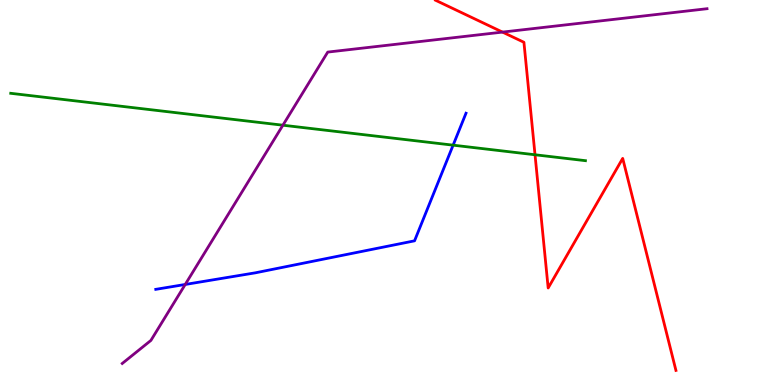[{'lines': ['blue', 'red'], 'intersections': []}, {'lines': ['green', 'red'], 'intersections': [{'x': 6.9, 'y': 5.98}]}, {'lines': ['purple', 'red'], 'intersections': [{'x': 6.48, 'y': 9.17}]}, {'lines': ['blue', 'green'], 'intersections': [{'x': 5.85, 'y': 6.23}]}, {'lines': ['blue', 'purple'], 'intersections': [{'x': 2.39, 'y': 2.61}]}, {'lines': ['green', 'purple'], 'intersections': [{'x': 3.65, 'y': 6.75}]}]